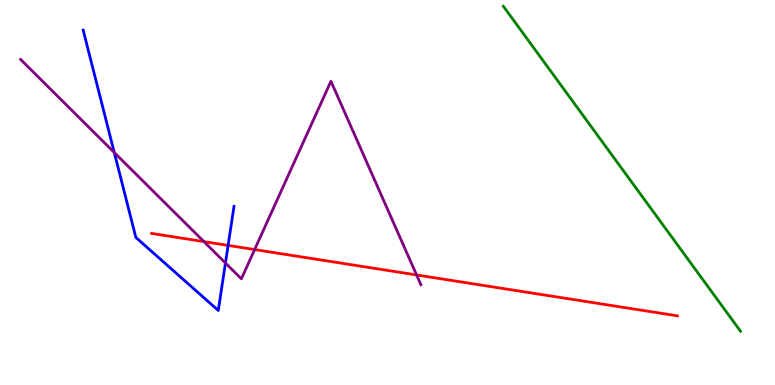[{'lines': ['blue', 'red'], 'intersections': [{'x': 2.94, 'y': 3.63}]}, {'lines': ['green', 'red'], 'intersections': []}, {'lines': ['purple', 'red'], 'intersections': [{'x': 2.63, 'y': 3.72}, {'x': 3.29, 'y': 3.52}, {'x': 5.38, 'y': 2.86}]}, {'lines': ['blue', 'green'], 'intersections': []}, {'lines': ['blue', 'purple'], 'intersections': [{'x': 1.47, 'y': 6.04}, {'x': 2.91, 'y': 3.17}]}, {'lines': ['green', 'purple'], 'intersections': []}]